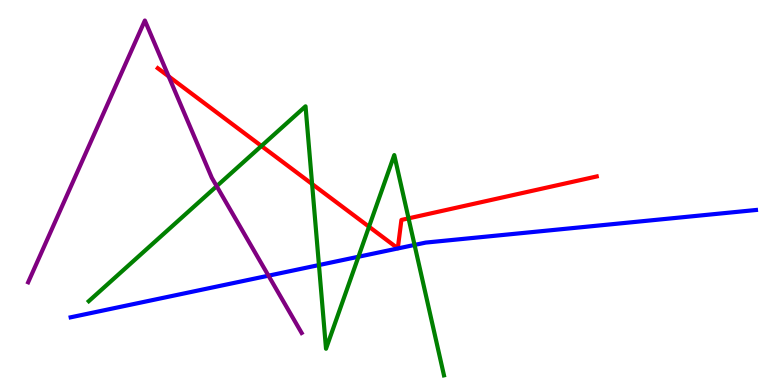[{'lines': ['blue', 'red'], 'intersections': []}, {'lines': ['green', 'red'], 'intersections': [{'x': 3.37, 'y': 6.21}, {'x': 4.03, 'y': 5.22}, {'x': 4.76, 'y': 4.11}, {'x': 5.27, 'y': 4.33}]}, {'lines': ['purple', 'red'], 'intersections': [{'x': 2.18, 'y': 8.02}]}, {'lines': ['blue', 'green'], 'intersections': [{'x': 4.12, 'y': 3.12}, {'x': 4.62, 'y': 3.33}, {'x': 5.35, 'y': 3.64}]}, {'lines': ['blue', 'purple'], 'intersections': [{'x': 3.46, 'y': 2.84}]}, {'lines': ['green', 'purple'], 'intersections': [{'x': 2.8, 'y': 5.16}]}]